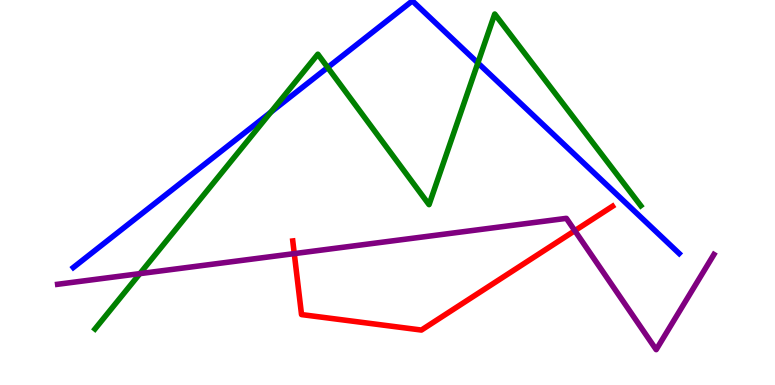[{'lines': ['blue', 'red'], 'intersections': []}, {'lines': ['green', 'red'], 'intersections': []}, {'lines': ['purple', 'red'], 'intersections': [{'x': 3.8, 'y': 3.41}, {'x': 7.42, 'y': 4.01}]}, {'lines': ['blue', 'green'], 'intersections': [{'x': 3.49, 'y': 7.09}, {'x': 4.23, 'y': 8.25}, {'x': 6.17, 'y': 8.37}]}, {'lines': ['blue', 'purple'], 'intersections': []}, {'lines': ['green', 'purple'], 'intersections': [{'x': 1.8, 'y': 2.89}]}]